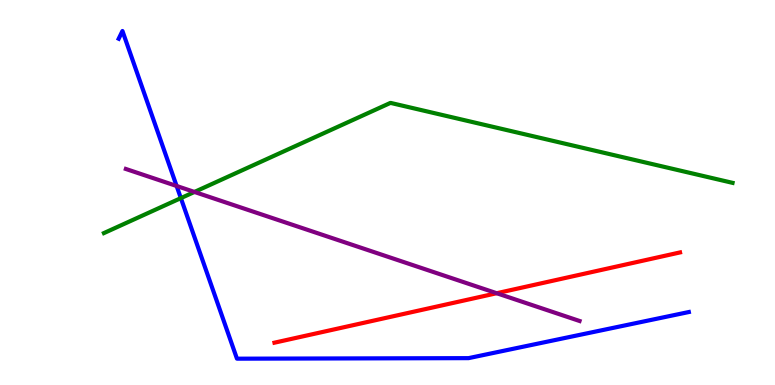[{'lines': ['blue', 'red'], 'intersections': []}, {'lines': ['green', 'red'], 'intersections': []}, {'lines': ['purple', 'red'], 'intersections': [{'x': 6.41, 'y': 2.38}]}, {'lines': ['blue', 'green'], 'intersections': [{'x': 2.33, 'y': 4.85}]}, {'lines': ['blue', 'purple'], 'intersections': [{'x': 2.28, 'y': 5.17}]}, {'lines': ['green', 'purple'], 'intersections': [{'x': 2.51, 'y': 5.01}]}]